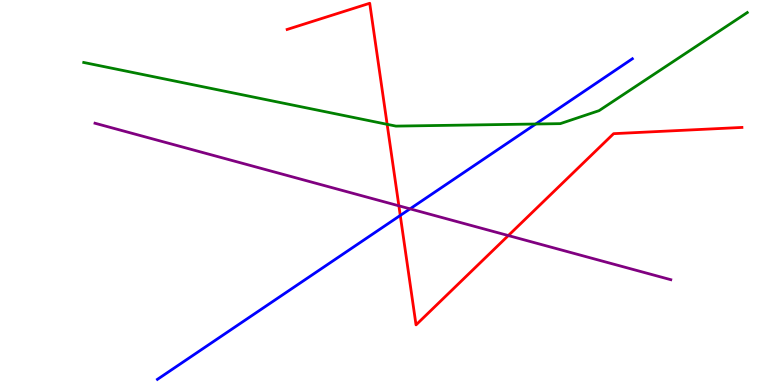[{'lines': ['blue', 'red'], 'intersections': [{'x': 5.16, 'y': 4.4}]}, {'lines': ['green', 'red'], 'intersections': [{'x': 5.0, 'y': 6.77}]}, {'lines': ['purple', 'red'], 'intersections': [{'x': 5.15, 'y': 4.65}, {'x': 6.56, 'y': 3.88}]}, {'lines': ['blue', 'green'], 'intersections': [{'x': 6.91, 'y': 6.78}]}, {'lines': ['blue', 'purple'], 'intersections': [{'x': 5.29, 'y': 4.58}]}, {'lines': ['green', 'purple'], 'intersections': []}]